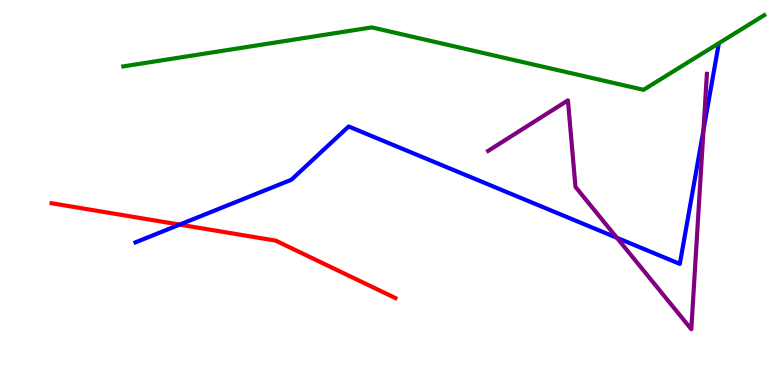[{'lines': ['blue', 'red'], 'intersections': [{'x': 2.32, 'y': 4.17}]}, {'lines': ['green', 'red'], 'intersections': []}, {'lines': ['purple', 'red'], 'intersections': []}, {'lines': ['blue', 'green'], 'intersections': []}, {'lines': ['blue', 'purple'], 'intersections': [{'x': 7.96, 'y': 3.82}, {'x': 9.08, 'y': 6.62}]}, {'lines': ['green', 'purple'], 'intersections': []}]